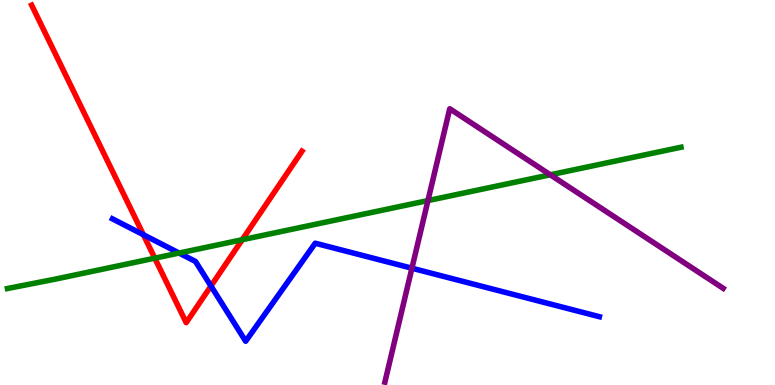[{'lines': ['blue', 'red'], 'intersections': [{'x': 1.85, 'y': 3.9}, {'x': 2.72, 'y': 2.57}]}, {'lines': ['green', 'red'], 'intersections': [{'x': 2.0, 'y': 3.29}, {'x': 3.13, 'y': 3.77}]}, {'lines': ['purple', 'red'], 'intersections': []}, {'lines': ['blue', 'green'], 'intersections': [{'x': 2.31, 'y': 3.43}]}, {'lines': ['blue', 'purple'], 'intersections': [{'x': 5.32, 'y': 3.03}]}, {'lines': ['green', 'purple'], 'intersections': [{'x': 5.52, 'y': 4.79}, {'x': 7.1, 'y': 5.46}]}]